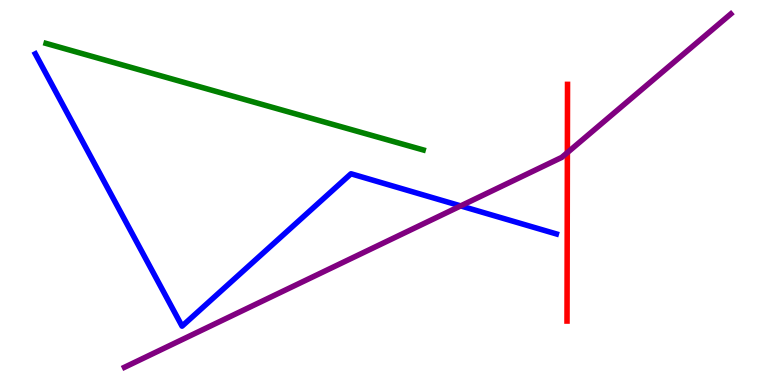[{'lines': ['blue', 'red'], 'intersections': []}, {'lines': ['green', 'red'], 'intersections': []}, {'lines': ['purple', 'red'], 'intersections': [{'x': 7.32, 'y': 6.04}]}, {'lines': ['blue', 'green'], 'intersections': []}, {'lines': ['blue', 'purple'], 'intersections': [{'x': 5.94, 'y': 4.65}]}, {'lines': ['green', 'purple'], 'intersections': []}]